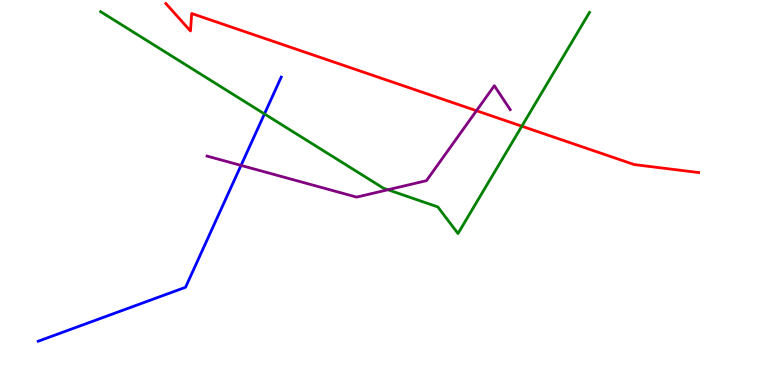[{'lines': ['blue', 'red'], 'intersections': []}, {'lines': ['green', 'red'], 'intersections': [{'x': 6.73, 'y': 6.72}]}, {'lines': ['purple', 'red'], 'intersections': [{'x': 6.15, 'y': 7.12}]}, {'lines': ['blue', 'green'], 'intersections': [{'x': 3.41, 'y': 7.04}]}, {'lines': ['blue', 'purple'], 'intersections': [{'x': 3.11, 'y': 5.7}]}, {'lines': ['green', 'purple'], 'intersections': [{'x': 5.01, 'y': 5.07}]}]